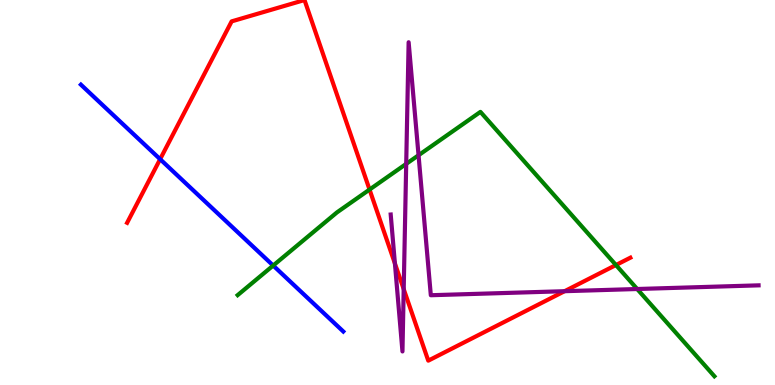[{'lines': ['blue', 'red'], 'intersections': [{'x': 2.07, 'y': 5.87}]}, {'lines': ['green', 'red'], 'intersections': [{'x': 4.77, 'y': 5.08}, {'x': 7.95, 'y': 3.12}]}, {'lines': ['purple', 'red'], 'intersections': [{'x': 5.1, 'y': 3.16}, {'x': 5.21, 'y': 2.49}, {'x': 7.29, 'y': 2.44}]}, {'lines': ['blue', 'green'], 'intersections': [{'x': 3.52, 'y': 3.1}]}, {'lines': ['blue', 'purple'], 'intersections': []}, {'lines': ['green', 'purple'], 'intersections': [{'x': 5.24, 'y': 5.74}, {'x': 5.4, 'y': 5.97}, {'x': 8.22, 'y': 2.49}]}]